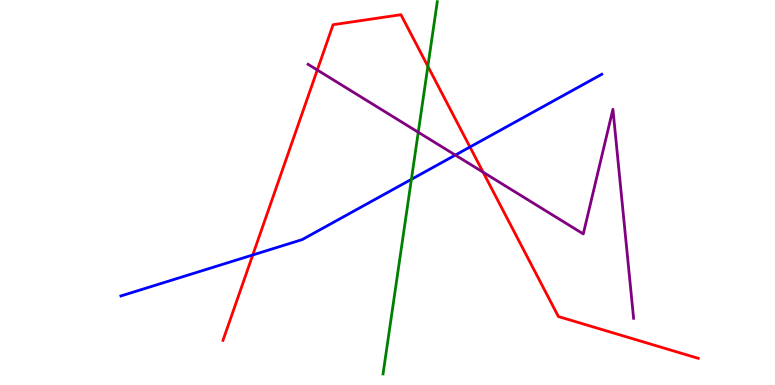[{'lines': ['blue', 'red'], 'intersections': [{'x': 3.26, 'y': 3.38}, {'x': 6.06, 'y': 6.18}]}, {'lines': ['green', 'red'], 'intersections': [{'x': 5.52, 'y': 8.28}]}, {'lines': ['purple', 'red'], 'intersections': [{'x': 4.09, 'y': 8.18}, {'x': 6.23, 'y': 5.53}]}, {'lines': ['blue', 'green'], 'intersections': [{'x': 5.31, 'y': 5.34}]}, {'lines': ['blue', 'purple'], 'intersections': [{'x': 5.88, 'y': 5.97}]}, {'lines': ['green', 'purple'], 'intersections': [{'x': 5.4, 'y': 6.57}]}]